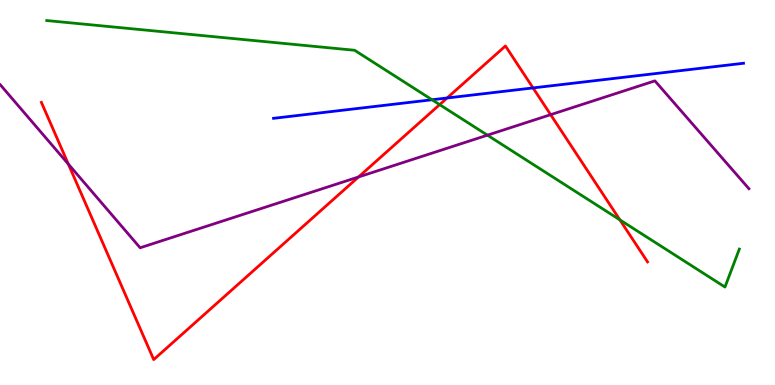[{'lines': ['blue', 'red'], 'intersections': [{'x': 5.77, 'y': 7.45}, {'x': 6.88, 'y': 7.72}]}, {'lines': ['green', 'red'], 'intersections': [{'x': 5.67, 'y': 7.28}, {'x': 8.0, 'y': 4.29}]}, {'lines': ['purple', 'red'], 'intersections': [{'x': 0.882, 'y': 5.74}, {'x': 4.63, 'y': 5.4}, {'x': 7.11, 'y': 7.02}]}, {'lines': ['blue', 'green'], 'intersections': [{'x': 5.57, 'y': 7.41}]}, {'lines': ['blue', 'purple'], 'intersections': []}, {'lines': ['green', 'purple'], 'intersections': [{'x': 6.29, 'y': 6.49}]}]